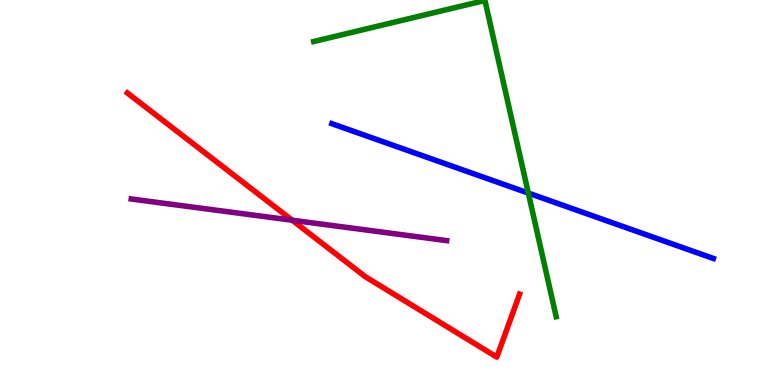[{'lines': ['blue', 'red'], 'intersections': []}, {'lines': ['green', 'red'], 'intersections': []}, {'lines': ['purple', 'red'], 'intersections': [{'x': 3.77, 'y': 4.28}]}, {'lines': ['blue', 'green'], 'intersections': [{'x': 6.82, 'y': 4.99}]}, {'lines': ['blue', 'purple'], 'intersections': []}, {'lines': ['green', 'purple'], 'intersections': []}]